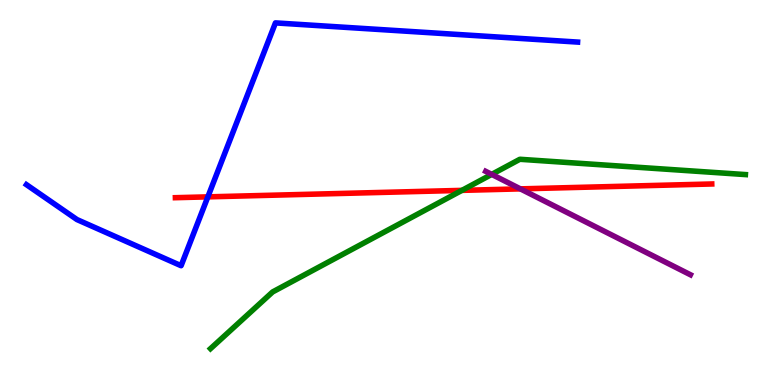[{'lines': ['blue', 'red'], 'intersections': [{'x': 2.68, 'y': 4.89}]}, {'lines': ['green', 'red'], 'intersections': [{'x': 5.96, 'y': 5.06}]}, {'lines': ['purple', 'red'], 'intersections': [{'x': 6.71, 'y': 5.09}]}, {'lines': ['blue', 'green'], 'intersections': []}, {'lines': ['blue', 'purple'], 'intersections': []}, {'lines': ['green', 'purple'], 'intersections': [{'x': 6.34, 'y': 5.47}]}]